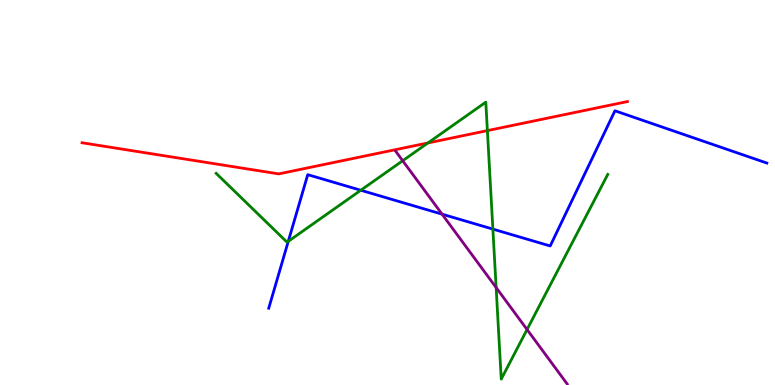[{'lines': ['blue', 'red'], 'intersections': []}, {'lines': ['green', 'red'], 'intersections': [{'x': 5.52, 'y': 6.29}, {'x': 6.29, 'y': 6.61}]}, {'lines': ['purple', 'red'], 'intersections': []}, {'lines': ['blue', 'green'], 'intersections': [{'x': 3.72, 'y': 3.73}, {'x': 4.66, 'y': 5.06}, {'x': 6.36, 'y': 4.05}]}, {'lines': ['blue', 'purple'], 'intersections': [{'x': 5.7, 'y': 4.44}]}, {'lines': ['green', 'purple'], 'intersections': [{'x': 5.2, 'y': 5.83}, {'x': 6.4, 'y': 2.53}, {'x': 6.8, 'y': 1.44}]}]